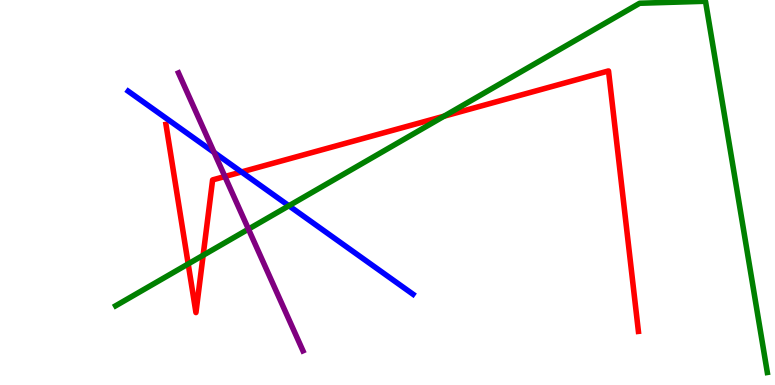[{'lines': ['blue', 'red'], 'intersections': [{'x': 3.12, 'y': 5.53}]}, {'lines': ['green', 'red'], 'intersections': [{'x': 2.43, 'y': 3.15}, {'x': 2.62, 'y': 3.37}, {'x': 5.73, 'y': 6.98}]}, {'lines': ['purple', 'red'], 'intersections': [{'x': 2.9, 'y': 5.42}]}, {'lines': ['blue', 'green'], 'intersections': [{'x': 3.73, 'y': 4.66}]}, {'lines': ['blue', 'purple'], 'intersections': [{'x': 2.76, 'y': 6.04}]}, {'lines': ['green', 'purple'], 'intersections': [{'x': 3.21, 'y': 4.05}]}]